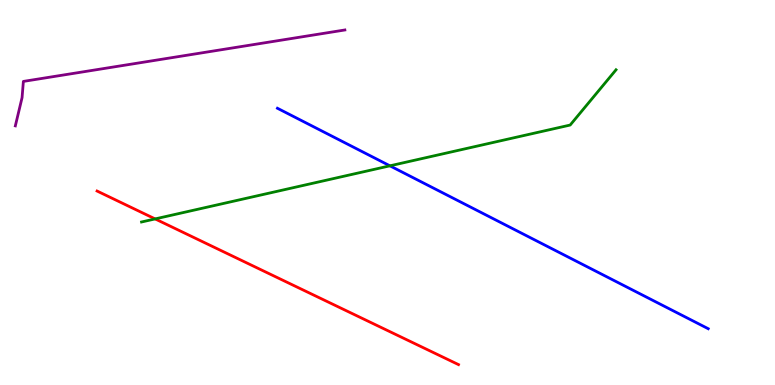[{'lines': ['blue', 'red'], 'intersections': []}, {'lines': ['green', 'red'], 'intersections': [{'x': 2.0, 'y': 4.31}]}, {'lines': ['purple', 'red'], 'intersections': []}, {'lines': ['blue', 'green'], 'intersections': [{'x': 5.03, 'y': 5.69}]}, {'lines': ['blue', 'purple'], 'intersections': []}, {'lines': ['green', 'purple'], 'intersections': []}]